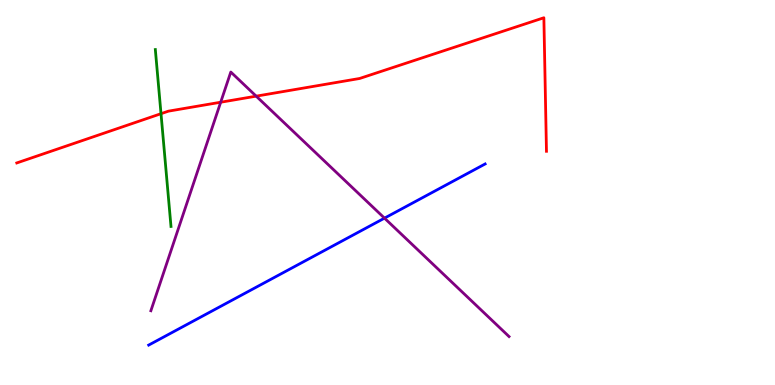[{'lines': ['blue', 'red'], 'intersections': []}, {'lines': ['green', 'red'], 'intersections': [{'x': 2.08, 'y': 7.05}]}, {'lines': ['purple', 'red'], 'intersections': [{'x': 2.85, 'y': 7.34}, {'x': 3.31, 'y': 7.5}]}, {'lines': ['blue', 'green'], 'intersections': []}, {'lines': ['blue', 'purple'], 'intersections': [{'x': 4.96, 'y': 4.33}]}, {'lines': ['green', 'purple'], 'intersections': []}]